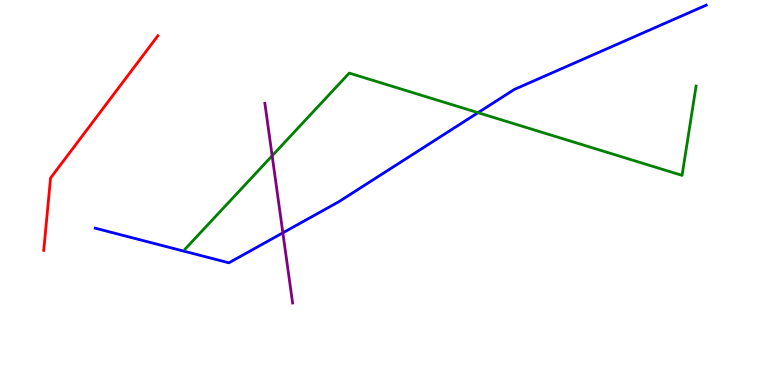[{'lines': ['blue', 'red'], 'intersections': []}, {'lines': ['green', 'red'], 'intersections': []}, {'lines': ['purple', 'red'], 'intersections': []}, {'lines': ['blue', 'green'], 'intersections': [{'x': 6.17, 'y': 7.07}]}, {'lines': ['blue', 'purple'], 'intersections': [{'x': 3.65, 'y': 3.95}]}, {'lines': ['green', 'purple'], 'intersections': [{'x': 3.51, 'y': 5.95}]}]